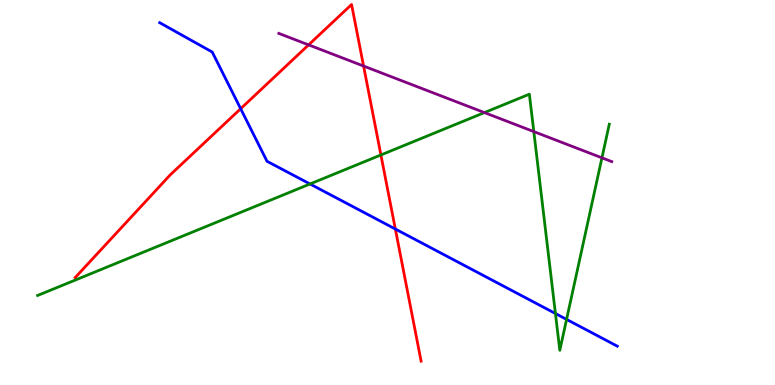[{'lines': ['blue', 'red'], 'intersections': [{'x': 3.11, 'y': 7.18}, {'x': 5.1, 'y': 4.05}]}, {'lines': ['green', 'red'], 'intersections': [{'x': 4.91, 'y': 5.97}]}, {'lines': ['purple', 'red'], 'intersections': [{'x': 3.98, 'y': 8.83}, {'x': 4.69, 'y': 8.28}]}, {'lines': ['blue', 'green'], 'intersections': [{'x': 4.0, 'y': 5.22}, {'x': 7.17, 'y': 1.86}, {'x': 7.31, 'y': 1.7}]}, {'lines': ['blue', 'purple'], 'intersections': []}, {'lines': ['green', 'purple'], 'intersections': [{'x': 6.25, 'y': 7.08}, {'x': 6.89, 'y': 6.58}, {'x': 7.77, 'y': 5.9}]}]